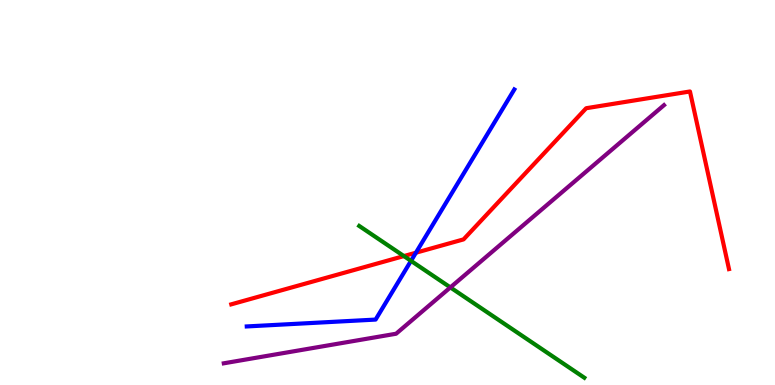[{'lines': ['blue', 'red'], 'intersections': [{'x': 5.37, 'y': 3.44}]}, {'lines': ['green', 'red'], 'intersections': [{'x': 5.21, 'y': 3.35}]}, {'lines': ['purple', 'red'], 'intersections': []}, {'lines': ['blue', 'green'], 'intersections': [{'x': 5.3, 'y': 3.22}]}, {'lines': ['blue', 'purple'], 'intersections': []}, {'lines': ['green', 'purple'], 'intersections': [{'x': 5.81, 'y': 2.53}]}]